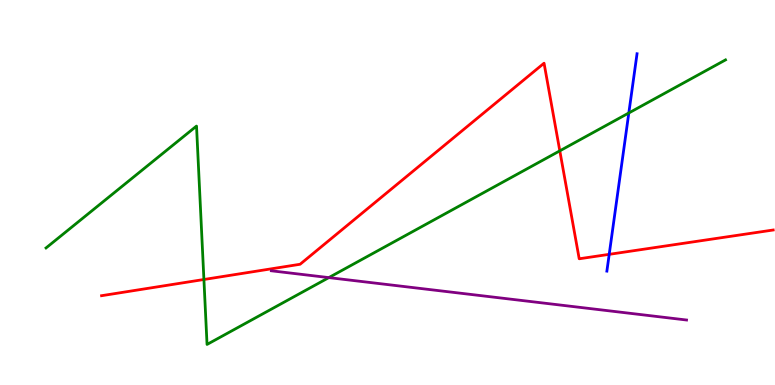[{'lines': ['blue', 'red'], 'intersections': [{'x': 7.86, 'y': 3.39}]}, {'lines': ['green', 'red'], 'intersections': [{'x': 2.63, 'y': 2.74}, {'x': 7.22, 'y': 6.08}]}, {'lines': ['purple', 'red'], 'intersections': []}, {'lines': ['blue', 'green'], 'intersections': [{'x': 8.11, 'y': 7.07}]}, {'lines': ['blue', 'purple'], 'intersections': []}, {'lines': ['green', 'purple'], 'intersections': [{'x': 4.24, 'y': 2.79}]}]